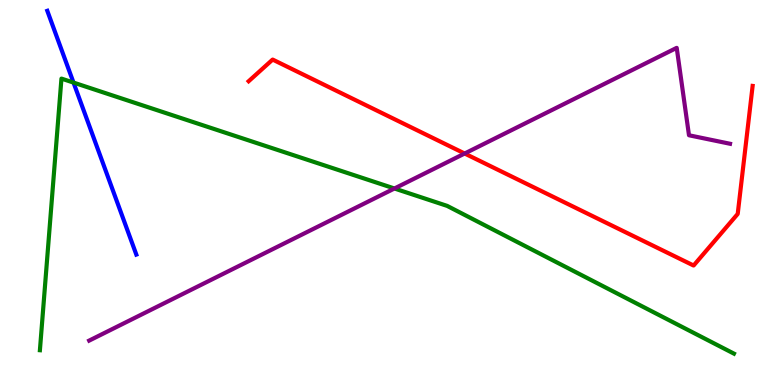[{'lines': ['blue', 'red'], 'intersections': []}, {'lines': ['green', 'red'], 'intersections': []}, {'lines': ['purple', 'red'], 'intersections': [{'x': 6.0, 'y': 6.01}]}, {'lines': ['blue', 'green'], 'intersections': [{'x': 0.949, 'y': 7.85}]}, {'lines': ['blue', 'purple'], 'intersections': []}, {'lines': ['green', 'purple'], 'intersections': [{'x': 5.09, 'y': 5.1}]}]